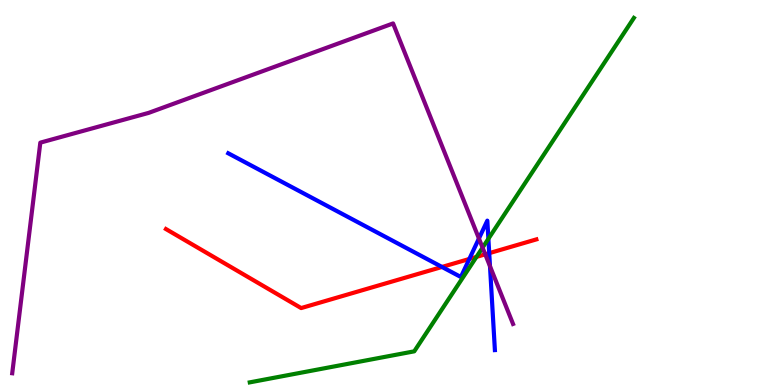[{'lines': ['blue', 'red'], 'intersections': [{'x': 5.7, 'y': 3.07}, {'x': 6.06, 'y': 3.27}, {'x': 6.31, 'y': 3.42}]}, {'lines': ['green', 'red'], 'intersections': [{'x': 6.15, 'y': 3.33}]}, {'lines': ['purple', 'red'], 'intersections': [{'x': 6.26, 'y': 3.39}]}, {'lines': ['blue', 'green'], 'intersections': [{'x': 6.3, 'y': 3.8}]}, {'lines': ['blue', 'purple'], 'intersections': [{'x': 6.18, 'y': 3.8}, {'x': 6.32, 'y': 3.09}]}, {'lines': ['green', 'purple'], 'intersections': [{'x': 6.23, 'y': 3.57}]}]